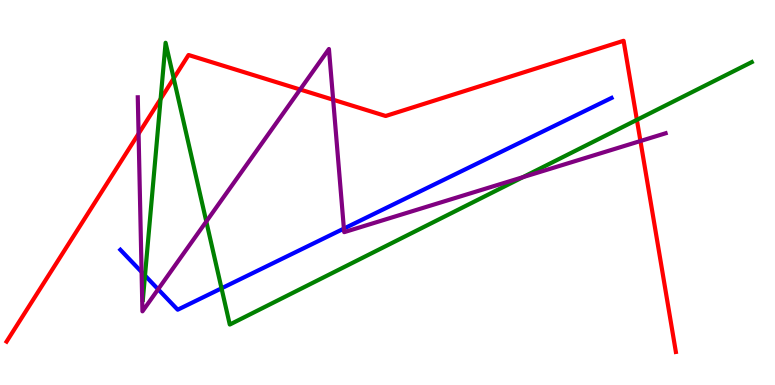[{'lines': ['blue', 'red'], 'intersections': []}, {'lines': ['green', 'red'], 'intersections': [{'x': 2.07, 'y': 7.43}, {'x': 2.24, 'y': 7.96}, {'x': 8.22, 'y': 6.89}]}, {'lines': ['purple', 'red'], 'intersections': [{'x': 1.79, 'y': 6.53}, {'x': 3.87, 'y': 7.67}, {'x': 4.3, 'y': 7.41}, {'x': 8.26, 'y': 6.34}]}, {'lines': ['blue', 'green'], 'intersections': [{'x': 1.87, 'y': 2.84}, {'x': 2.86, 'y': 2.51}]}, {'lines': ['blue', 'purple'], 'intersections': [{'x': 1.83, 'y': 2.94}, {'x': 2.04, 'y': 2.49}, {'x': 4.44, 'y': 4.06}]}, {'lines': ['green', 'purple'], 'intersections': [{'x': 2.66, 'y': 4.25}, {'x': 6.75, 'y': 5.4}]}]